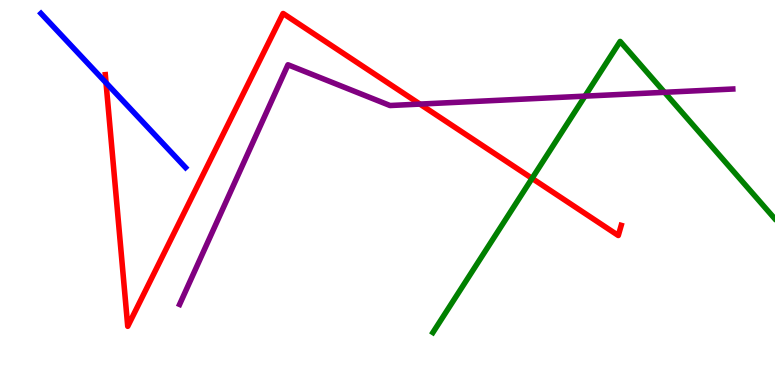[{'lines': ['blue', 'red'], 'intersections': [{'x': 1.37, 'y': 7.85}]}, {'lines': ['green', 'red'], 'intersections': [{'x': 6.87, 'y': 5.37}]}, {'lines': ['purple', 'red'], 'intersections': [{'x': 5.42, 'y': 7.3}]}, {'lines': ['blue', 'green'], 'intersections': []}, {'lines': ['blue', 'purple'], 'intersections': []}, {'lines': ['green', 'purple'], 'intersections': [{'x': 7.55, 'y': 7.5}, {'x': 8.57, 'y': 7.6}]}]